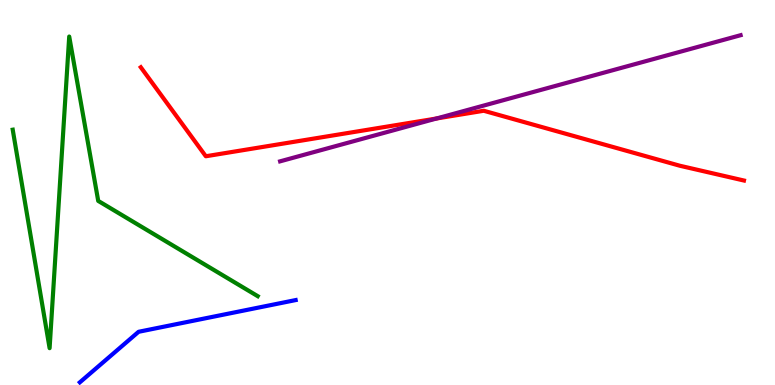[{'lines': ['blue', 'red'], 'intersections': []}, {'lines': ['green', 'red'], 'intersections': []}, {'lines': ['purple', 'red'], 'intersections': [{'x': 5.63, 'y': 6.92}]}, {'lines': ['blue', 'green'], 'intersections': []}, {'lines': ['blue', 'purple'], 'intersections': []}, {'lines': ['green', 'purple'], 'intersections': []}]